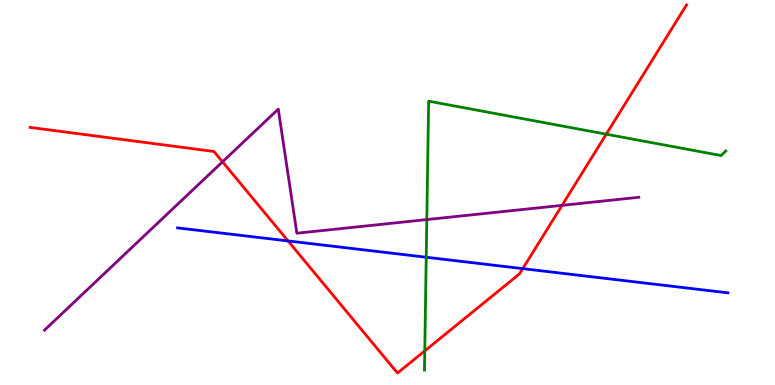[{'lines': ['blue', 'red'], 'intersections': [{'x': 3.72, 'y': 3.74}, {'x': 6.75, 'y': 3.02}]}, {'lines': ['green', 'red'], 'intersections': [{'x': 5.48, 'y': 0.886}, {'x': 7.82, 'y': 6.51}]}, {'lines': ['purple', 'red'], 'intersections': [{'x': 2.87, 'y': 5.8}, {'x': 7.25, 'y': 4.67}]}, {'lines': ['blue', 'green'], 'intersections': [{'x': 5.5, 'y': 3.32}]}, {'lines': ['blue', 'purple'], 'intersections': []}, {'lines': ['green', 'purple'], 'intersections': [{'x': 5.51, 'y': 4.3}]}]